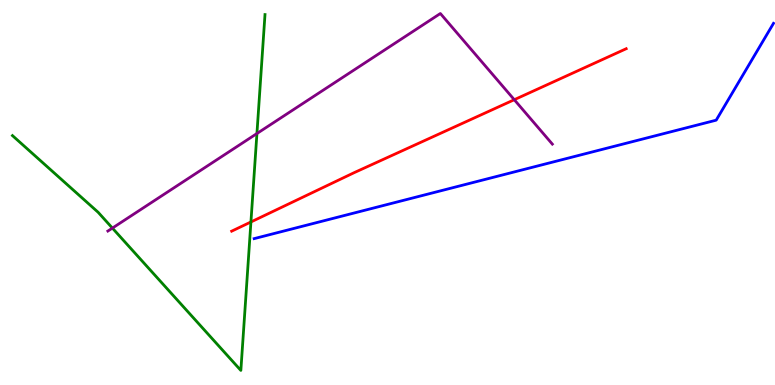[{'lines': ['blue', 'red'], 'intersections': []}, {'lines': ['green', 'red'], 'intersections': [{'x': 3.24, 'y': 4.23}]}, {'lines': ['purple', 'red'], 'intersections': [{'x': 6.64, 'y': 7.41}]}, {'lines': ['blue', 'green'], 'intersections': []}, {'lines': ['blue', 'purple'], 'intersections': []}, {'lines': ['green', 'purple'], 'intersections': [{'x': 1.45, 'y': 4.08}, {'x': 3.32, 'y': 6.53}]}]